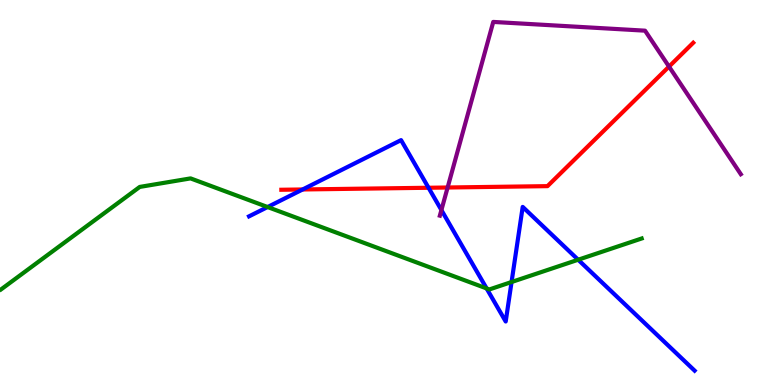[{'lines': ['blue', 'red'], 'intersections': [{'x': 3.91, 'y': 5.08}, {'x': 5.53, 'y': 5.12}]}, {'lines': ['green', 'red'], 'intersections': []}, {'lines': ['purple', 'red'], 'intersections': [{'x': 5.78, 'y': 5.13}, {'x': 8.63, 'y': 8.27}]}, {'lines': ['blue', 'green'], 'intersections': [{'x': 3.45, 'y': 4.62}, {'x': 6.28, 'y': 2.51}, {'x': 6.6, 'y': 2.67}, {'x': 7.46, 'y': 3.25}]}, {'lines': ['blue', 'purple'], 'intersections': [{'x': 5.7, 'y': 4.54}]}, {'lines': ['green', 'purple'], 'intersections': []}]